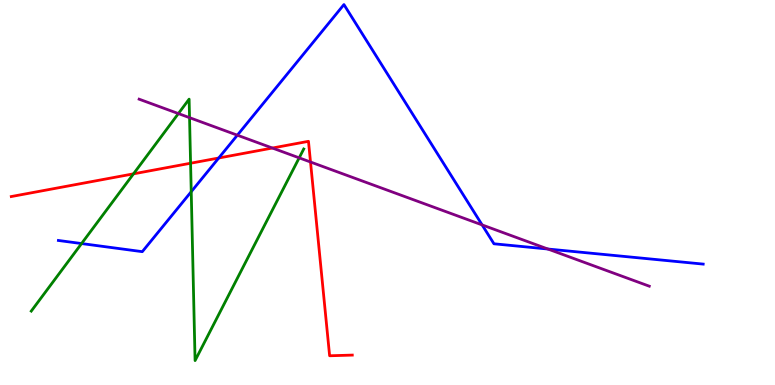[{'lines': ['blue', 'red'], 'intersections': [{'x': 2.82, 'y': 5.9}]}, {'lines': ['green', 'red'], 'intersections': [{'x': 1.72, 'y': 5.48}, {'x': 2.46, 'y': 5.76}]}, {'lines': ['purple', 'red'], 'intersections': [{'x': 3.51, 'y': 6.16}, {'x': 4.01, 'y': 5.79}]}, {'lines': ['blue', 'green'], 'intersections': [{'x': 1.05, 'y': 3.67}, {'x': 2.47, 'y': 5.02}]}, {'lines': ['blue', 'purple'], 'intersections': [{'x': 3.06, 'y': 6.49}, {'x': 6.22, 'y': 4.16}, {'x': 7.07, 'y': 3.53}]}, {'lines': ['green', 'purple'], 'intersections': [{'x': 2.3, 'y': 7.05}, {'x': 2.45, 'y': 6.94}, {'x': 3.86, 'y': 5.9}]}]